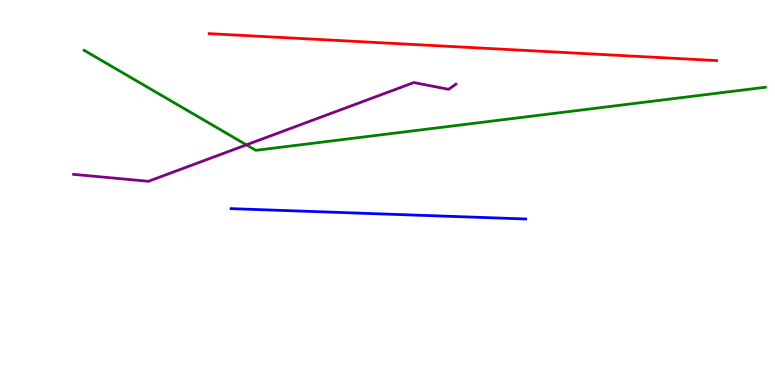[{'lines': ['blue', 'red'], 'intersections': []}, {'lines': ['green', 'red'], 'intersections': []}, {'lines': ['purple', 'red'], 'intersections': []}, {'lines': ['blue', 'green'], 'intersections': []}, {'lines': ['blue', 'purple'], 'intersections': []}, {'lines': ['green', 'purple'], 'intersections': [{'x': 3.18, 'y': 6.24}]}]